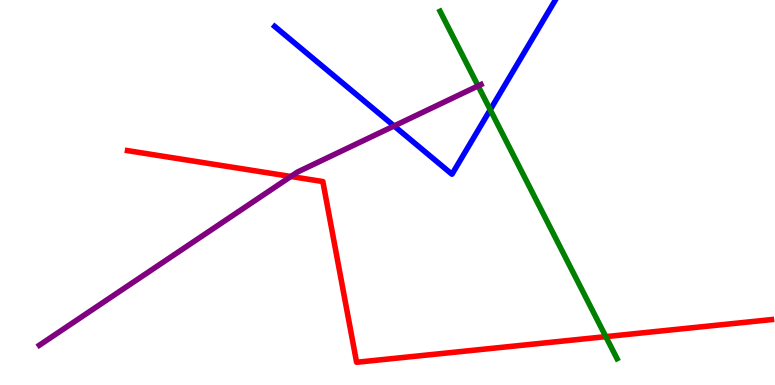[{'lines': ['blue', 'red'], 'intersections': []}, {'lines': ['green', 'red'], 'intersections': [{'x': 7.82, 'y': 1.26}]}, {'lines': ['purple', 'red'], 'intersections': [{'x': 3.75, 'y': 5.42}]}, {'lines': ['blue', 'green'], 'intersections': [{'x': 6.33, 'y': 7.15}]}, {'lines': ['blue', 'purple'], 'intersections': [{'x': 5.08, 'y': 6.73}]}, {'lines': ['green', 'purple'], 'intersections': [{'x': 6.17, 'y': 7.77}]}]